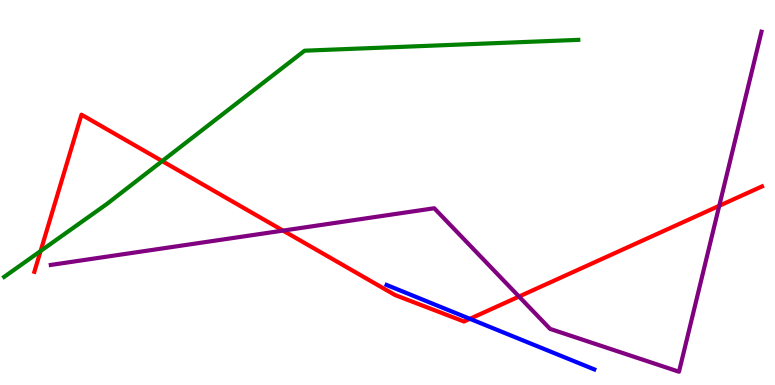[{'lines': ['blue', 'red'], 'intersections': [{'x': 6.06, 'y': 1.72}]}, {'lines': ['green', 'red'], 'intersections': [{'x': 0.524, 'y': 3.48}, {'x': 2.09, 'y': 5.82}]}, {'lines': ['purple', 'red'], 'intersections': [{'x': 3.65, 'y': 4.01}, {'x': 6.7, 'y': 2.3}, {'x': 9.28, 'y': 4.65}]}, {'lines': ['blue', 'green'], 'intersections': []}, {'lines': ['blue', 'purple'], 'intersections': []}, {'lines': ['green', 'purple'], 'intersections': []}]